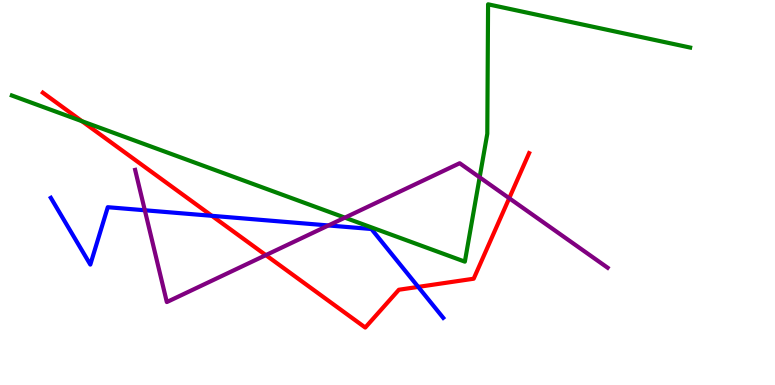[{'lines': ['blue', 'red'], 'intersections': [{'x': 2.73, 'y': 4.39}, {'x': 5.4, 'y': 2.55}]}, {'lines': ['green', 'red'], 'intersections': [{'x': 1.06, 'y': 6.85}]}, {'lines': ['purple', 'red'], 'intersections': [{'x': 3.43, 'y': 3.37}, {'x': 6.57, 'y': 4.85}]}, {'lines': ['blue', 'green'], 'intersections': []}, {'lines': ['blue', 'purple'], 'intersections': [{'x': 1.87, 'y': 4.54}, {'x': 4.24, 'y': 4.14}]}, {'lines': ['green', 'purple'], 'intersections': [{'x': 4.45, 'y': 4.35}, {'x': 6.19, 'y': 5.39}]}]